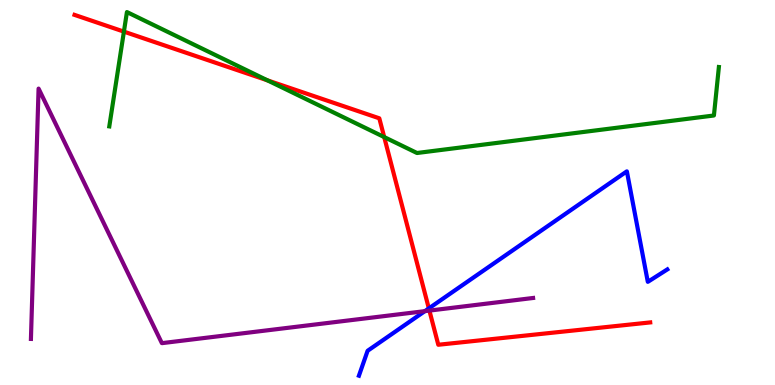[{'lines': ['blue', 'red'], 'intersections': [{'x': 5.53, 'y': 1.99}]}, {'lines': ['green', 'red'], 'intersections': [{'x': 1.6, 'y': 9.18}, {'x': 3.45, 'y': 7.91}, {'x': 4.96, 'y': 6.44}]}, {'lines': ['purple', 'red'], 'intersections': [{'x': 5.54, 'y': 1.93}]}, {'lines': ['blue', 'green'], 'intersections': []}, {'lines': ['blue', 'purple'], 'intersections': [{'x': 5.48, 'y': 1.92}]}, {'lines': ['green', 'purple'], 'intersections': []}]